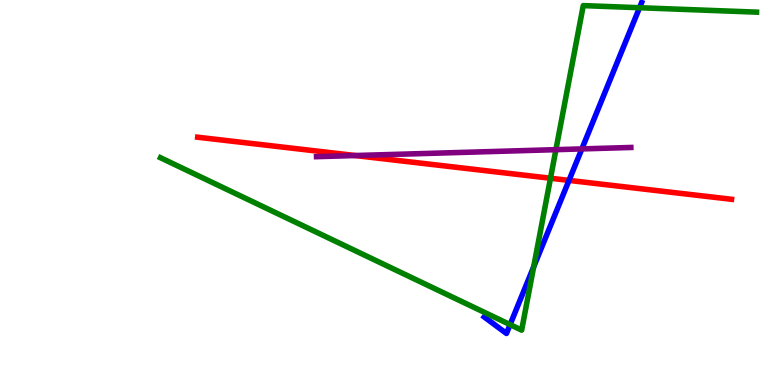[{'lines': ['blue', 'red'], 'intersections': [{'x': 7.34, 'y': 5.31}]}, {'lines': ['green', 'red'], 'intersections': [{'x': 7.1, 'y': 5.37}]}, {'lines': ['purple', 'red'], 'intersections': [{'x': 4.58, 'y': 5.96}]}, {'lines': ['blue', 'green'], 'intersections': [{'x': 6.58, 'y': 1.57}, {'x': 6.89, 'y': 3.07}, {'x': 8.25, 'y': 9.8}]}, {'lines': ['blue', 'purple'], 'intersections': [{'x': 7.51, 'y': 6.13}]}, {'lines': ['green', 'purple'], 'intersections': [{'x': 7.17, 'y': 6.11}]}]